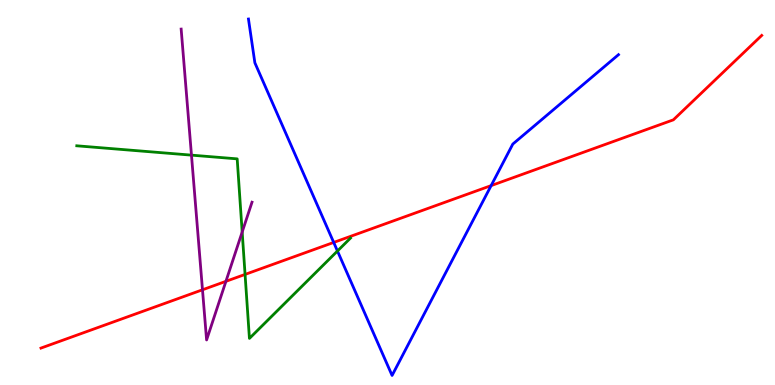[{'lines': ['blue', 'red'], 'intersections': [{'x': 4.31, 'y': 3.7}, {'x': 6.34, 'y': 5.18}]}, {'lines': ['green', 'red'], 'intersections': [{'x': 3.16, 'y': 2.87}]}, {'lines': ['purple', 'red'], 'intersections': [{'x': 2.61, 'y': 2.47}, {'x': 2.92, 'y': 2.69}]}, {'lines': ['blue', 'green'], 'intersections': [{'x': 4.35, 'y': 3.48}]}, {'lines': ['blue', 'purple'], 'intersections': []}, {'lines': ['green', 'purple'], 'intersections': [{'x': 2.47, 'y': 5.97}, {'x': 3.12, 'y': 3.97}]}]